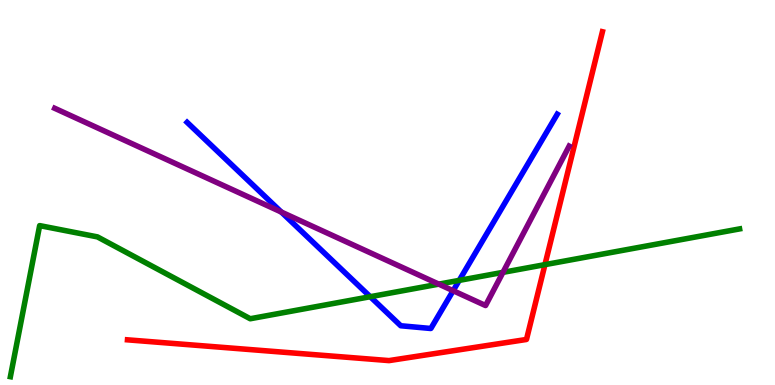[{'lines': ['blue', 'red'], 'intersections': []}, {'lines': ['green', 'red'], 'intersections': [{'x': 7.03, 'y': 3.13}]}, {'lines': ['purple', 'red'], 'intersections': []}, {'lines': ['blue', 'green'], 'intersections': [{'x': 4.78, 'y': 2.29}, {'x': 5.93, 'y': 2.72}]}, {'lines': ['blue', 'purple'], 'intersections': [{'x': 3.63, 'y': 4.49}, {'x': 5.85, 'y': 2.45}]}, {'lines': ['green', 'purple'], 'intersections': [{'x': 5.66, 'y': 2.62}, {'x': 6.49, 'y': 2.93}]}]